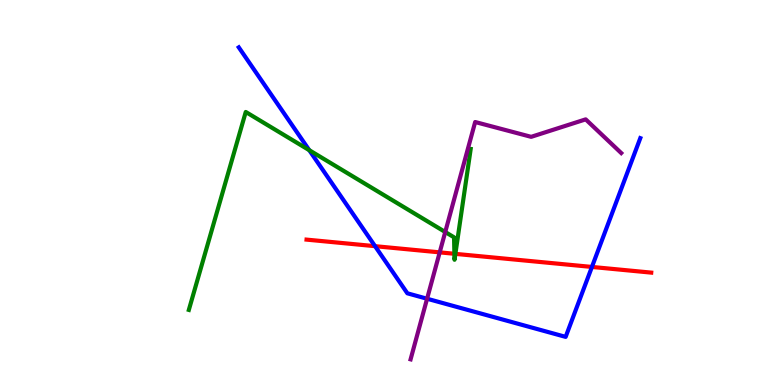[{'lines': ['blue', 'red'], 'intersections': [{'x': 4.84, 'y': 3.61}, {'x': 7.64, 'y': 3.07}]}, {'lines': ['green', 'red'], 'intersections': [{'x': 5.86, 'y': 3.41}, {'x': 5.88, 'y': 3.41}]}, {'lines': ['purple', 'red'], 'intersections': [{'x': 5.67, 'y': 3.45}]}, {'lines': ['blue', 'green'], 'intersections': [{'x': 3.99, 'y': 6.1}]}, {'lines': ['blue', 'purple'], 'intersections': [{'x': 5.51, 'y': 2.24}]}, {'lines': ['green', 'purple'], 'intersections': [{'x': 5.75, 'y': 3.97}]}]